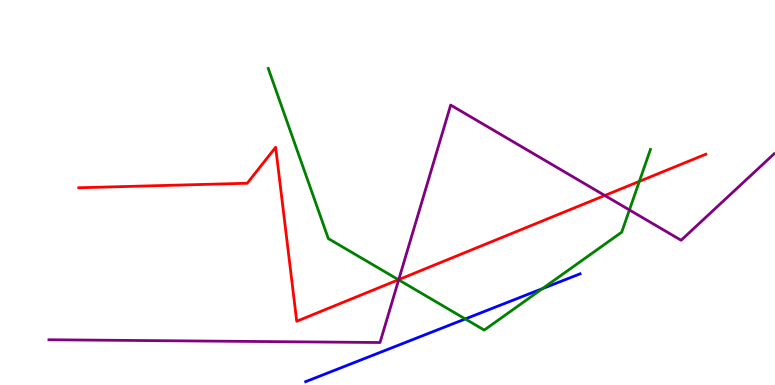[{'lines': ['blue', 'red'], 'intersections': []}, {'lines': ['green', 'red'], 'intersections': [{'x': 5.14, 'y': 2.73}, {'x': 8.25, 'y': 5.29}]}, {'lines': ['purple', 'red'], 'intersections': [{'x': 5.14, 'y': 2.74}, {'x': 7.8, 'y': 4.92}]}, {'lines': ['blue', 'green'], 'intersections': [{'x': 6.0, 'y': 1.72}, {'x': 7.0, 'y': 2.5}]}, {'lines': ['blue', 'purple'], 'intersections': []}, {'lines': ['green', 'purple'], 'intersections': [{'x': 5.14, 'y': 2.73}, {'x': 8.12, 'y': 4.55}]}]